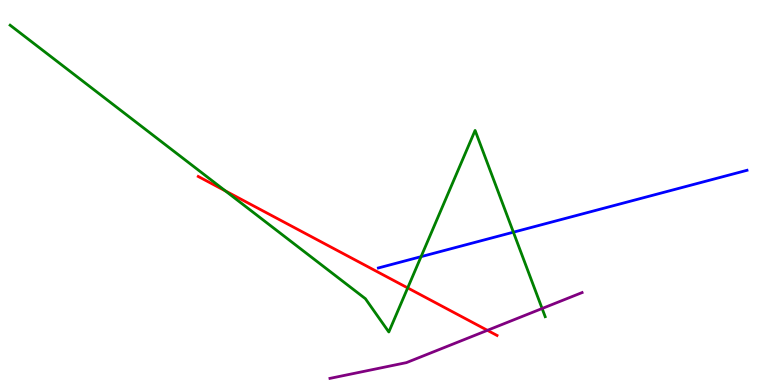[{'lines': ['blue', 'red'], 'intersections': []}, {'lines': ['green', 'red'], 'intersections': [{'x': 2.91, 'y': 5.04}, {'x': 5.26, 'y': 2.52}]}, {'lines': ['purple', 'red'], 'intersections': [{'x': 6.29, 'y': 1.42}]}, {'lines': ['blue', 'green'], 'intersections': [{'x': 5.43, 'y': 3.33}, {'x': 6.62, 'y': 3.97}]}, {'lines': ['blue', 'purple'], 'intersections': []}, {'lines': ['green', 'purple'], 'intersections': [{'x': 7.0, 'y': 1.99}]}]